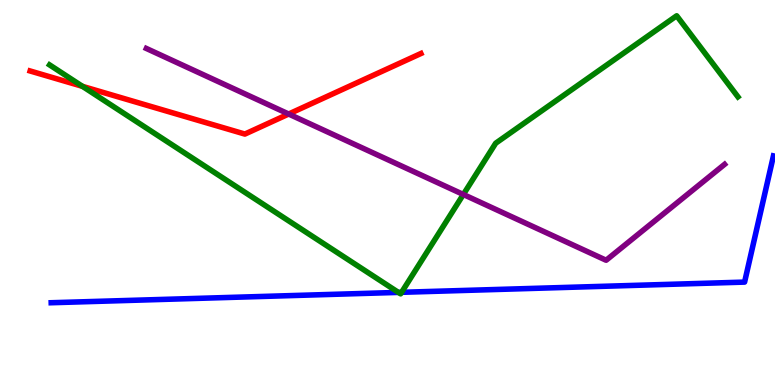[{'lines': ['blue', 'red'], 'intersections': []}, {'lines': ['green', 'red'], 'intersections': [{'x': 1.06, 'y': 7.76}]}, {'lines': ['purple', 'red'], 'intersections': [{'x': 3.72, 'y': 7.04}]}, {'lines': ['blue', 'green'], 'intersections': [{'x': 5.14, 'y': 2.41}, {'x': 5.18, 'y': 2.41}]}, {'lines': ['blue', 'purple'], 'intersections': []}, {'lines': ['green', 'purple'], 'intersections': [{'x': 5.98, 'y': 4.95}]}]